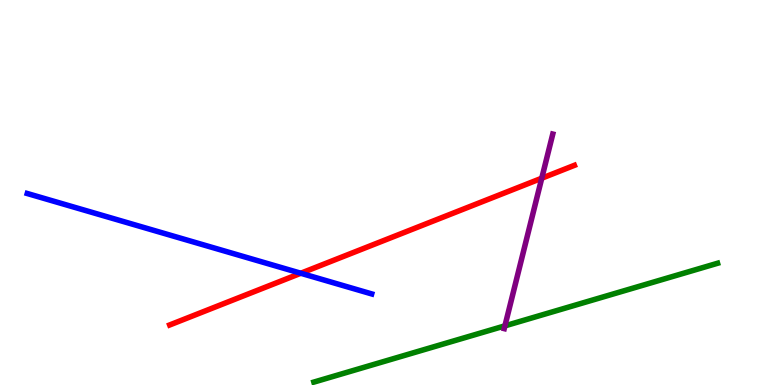[{'lines': ['blue', 'red'], 'intersections': [{'x': 3.88, 'y': 2.9}]}, {'lines': ['green', 'red'], 'intersections': []}, {'lines': ['purple', 'red'], 'intersections': [{'x': 6.99, 'y': 5.37}]}, {'lines': ['blue', 'green'], 'intersections': []}, {'lines': ['blue', 'purple'], 'intersections': []}, {'lines': ['green', 'purple'], 'intersections': [{'x': 6.52, 'y': 1.54}]}]